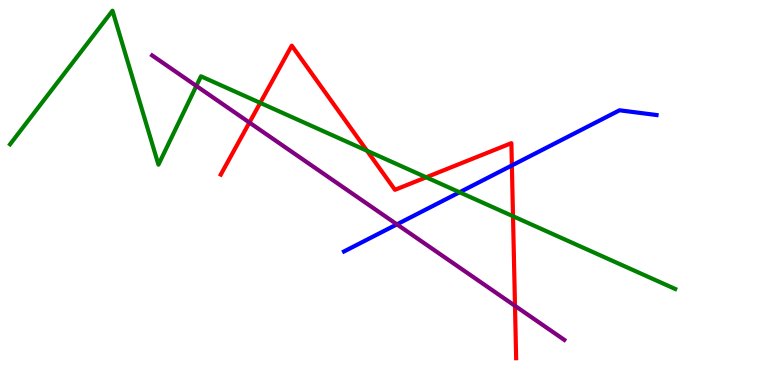[{'lines': ['blue', 'red'], 'intersections': [{'x': 6.6, 'y': 5.7}]}, {'lines': ['green', 'red'], 'intersections': [{'x': 3.36, 'y': 7.33}, {'x': 4.74, 'y': 6.08}, {'x': 5.5, 'y': 5.39}, {'x': 6.62, 'y': 4.38}]}, {'lines': ['purple', 'red'], 'intersections': [{'x': 3.22, 'y': 6.82}, {'x': 6.65, 'y': 2.06}]}, {'lines': ['blue', 'green'], 'intersections': [{'x': 5.93, 'y': 5.01}]}, {'lines': ['blue', 'purple'], 'intersections': [{'x': 5.12, 'y': 4.17}]}, {'lines': ['green', 'purple'], 'intersections': [{'x': 2.53, 'y': 7.77}]}]